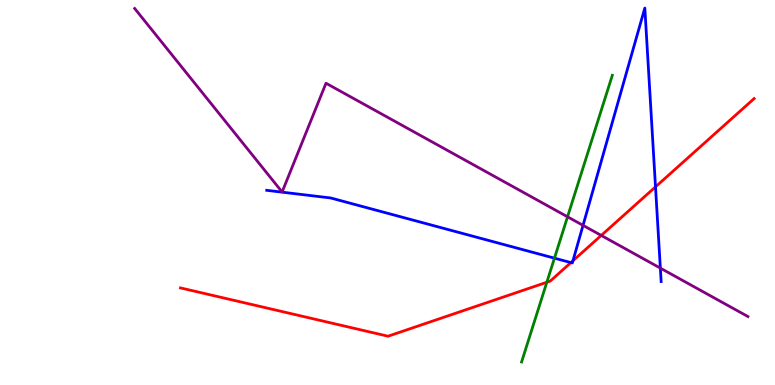[{'lines': ['blue', 'red'], 'intersections': [{'x': 7.37, 'y': 3.18}, {'x': 7.39, 'y': 3.23}, {'x': 8.46, 'y': 5.15}]}, {'lines': ['green', 'red'], 'intersections': [{'x': 7.06, 'y': 2.67}]}, {'lines': ['purple', 'red'], 'intersections': [{'x': 7.76, 'y': 3.88}]}, {'lines': ['blue', 'green'], 'intersections': [{'x': 7.15, 'y': 3.29}]}, {'lines': ['blue', 'purple'], 'intersections': [{'x': 7.52, 'y': 4.15}, {'x': 8.52, 'y': 3.04}]}, {'lines': ['green', 'purple'], 'intersections': [{'x': 7.32, 'y': 4.37}]}]